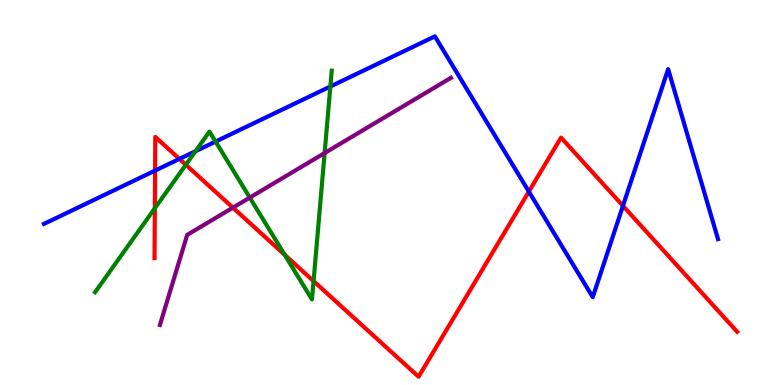[{'lines': ['blue', 'red'], 'intersections': [{'x': 2.0, 'y': 5.57}, {'x': 2.31, 'y': 5.87}, {'x': 6.82, 'y': 5.02}, {'x': 8.04, 'y': 4.65}]}, {'lines': ['green', 'red'], 'intersections': [{'x': 2.0, 'y': 4.59}, {'x': 2.4, 'y': 5.72}, {'x': 3.67, 'y': 3.38}, {'x': 4.05, 'y': 2.7}]}, {'lines': ['purple', 'red'], 'intersections': [{'x': 3.01, 'y': 4.61}]}, {'lines': ['blue', 'green'], 'intersections': [{'x': 2.52, 'y': 6.07}, {'x': 2.78, 'y': 6.32}, {'x': 4.26, 'y': 7.75}]}, {'lines': ['blue', 'purple'], 'intersections': []}, {'lines': ['green', 'purple'], 'intersections': [{'x': 3.22, 'y': 4.87}, {'x': 4.19, 'y': 6.03}]}]